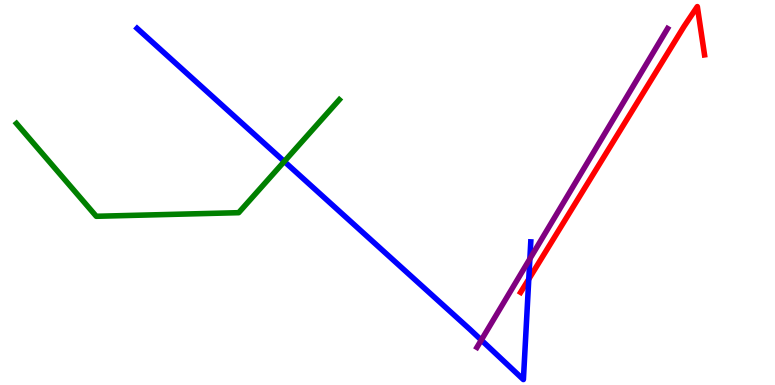[{'lines': ['blue', 'red'], 'intersections': [{'x': 6.82, 'y': 2.75}]}, {'lines': ['green', 'red'], 'intersections': []}, {'lines': ['purple', 'red'], 'intersections': []}, {'lines': ['blue', 'green'], 'intersections': [{'x': 3.67, 'y': 5.81}]}, {'lines': ['blue', 'purple'], 'intersections': [{'x': 6.21, 'y': 1.17}, {'x': 6.84, 'y': 3.28}]}, {'lines': ['green', 'purple'], 'intersections': []}]